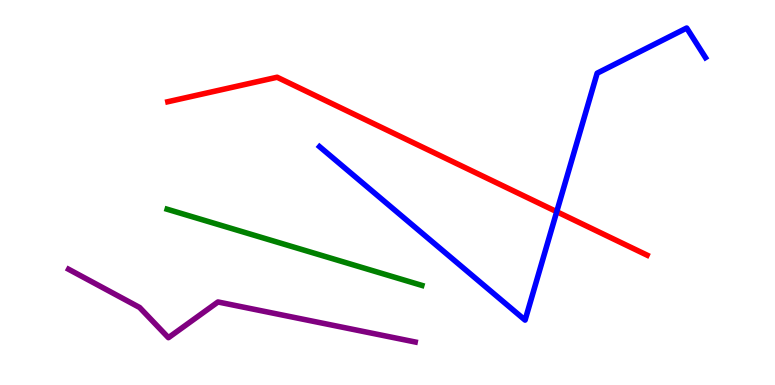[{'lines': ['blue', 'red'], 'intersections': [{'x': 7.18, 'y': 4.5}]}, {'lines': ['green', 'red'], 'intersections': []}, {'lines': ['purple', 'red'], 'intersections': []}, {'lines': ['blue', 'green'], 'intersections': []}, {'lines': ['blue', 'purple'], 'intersections': []}, {'lines': ['green', 'purple'], 'intersections': []}]